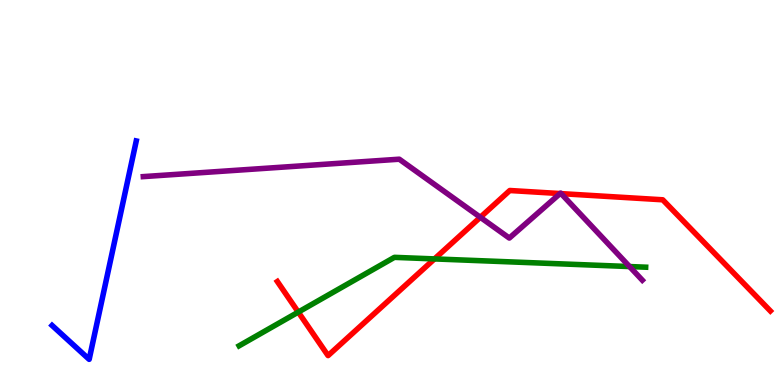[{'lines': ['blue', 'red'], 'intersections': []}, {'lines': ['green', 'red'], 'intersections': [{'x': 3.85, 'y': 1.89}, {'x': 5.61, 'y': 3.27}]}, {'lines': ['purple', 'red'], 'intersections': [{'x': 6.2, 'y': 4.36}, {'x': 7.23, 'y': 4.97}, {'x': 7.24, 'y': 4.97}]}, {'lines': ['blue', 'green'], 'intersections': []}, {'lines': ['blue', 'purple'], 'intersections': []}, {'lines': ['green', 'purple'], 'intersections': [{'x': 8.12, 'y': 3.08}]}]